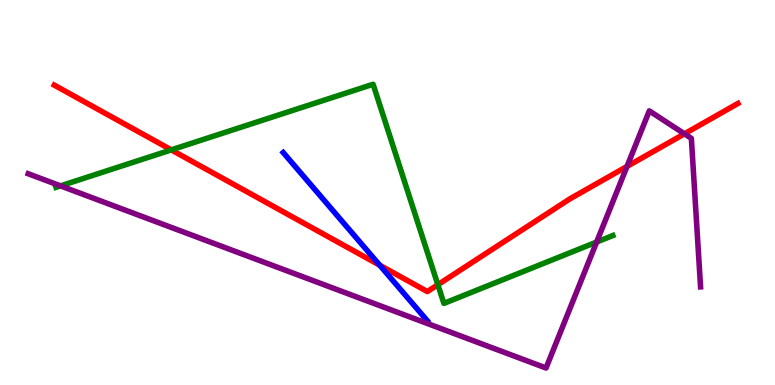[{'lines': ['blue', 'red'], 'intersections': [{'x': 4.9, 'y': 3.11}]}, {'lines': ['green', 'red'], 'intersections': [{'x': 2.21, 'y': 6.11}, {'x': 5.65, 'y': 2.6}]}, {'lines': ['purple', 'red'], 'intersections': [{'x': 8.09, 'y': 5.68}, {'x': 8.83, 'y': 6.52}]}, {'lines': ['blue', 'green'], 'intersections': []}, {'lines': ['blue', 'purple'], 'intersections': []}, {'lines': ['green', 'purple'], 'intersections': [{'x': 0.781, 'y': 5.17}, {'x': 7.7, 'y': 3.71}]}]